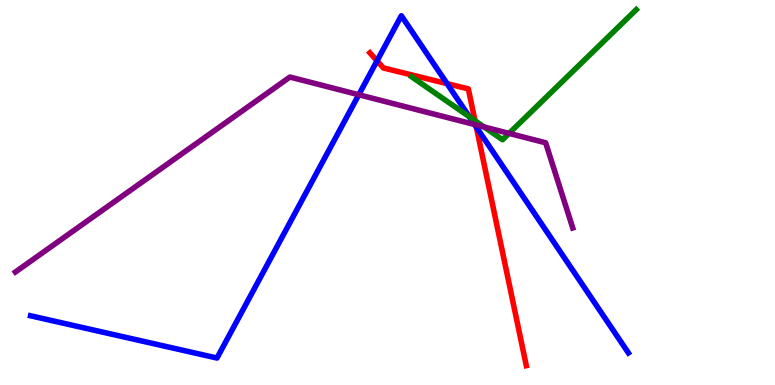[{'lines': ['blue', 'red'], 'intersections': [{'x': 4.87, 'y': 8.42}, {'x': 5.77, 'y': 7.83}, {'x': 6.15, 'y': 6.7}]}, {'lines': ['green', 'red'], 'intersections': [{'x': 6.13, 'y': 6.87}]}, {'lines': ['purple', 'red'], 'intersections': [{'x': 6.14, 'y': 6.76}]}, {'lines': ['blue', 'green'], 'intersections': [{'x': 6.06, 'y': 6.97}]}, {'lines': ['blue', 'purple'], 'intersections': [{'x': 4.63, 'y': 7.54}, {'x': 6.12, 'y': 6.77}]}, {'lines': ['green', 'purple'], 'intersections': [{'x': 6.25, 'y': 6.7}, {'x': 6.57, 'y': 6.54}]}]